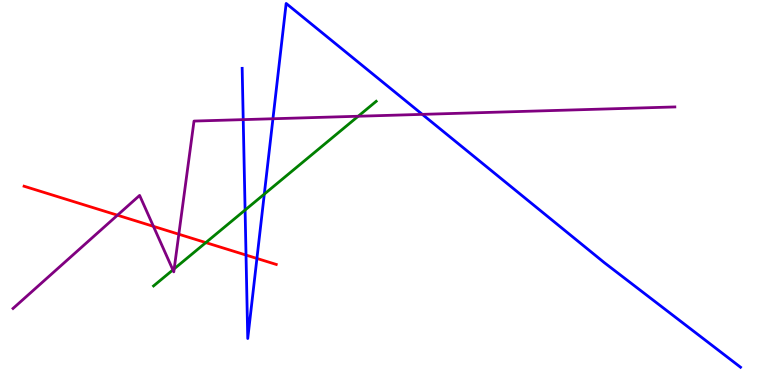[{'lines': ['blue', 'red'], 'intersections': [{'x': 3.17, 'y': 3.37}, {'x': 3.32, 'y': 3.29}]}, {'lines': ['green', 'red'], 'intersections': [{'x': 2.66, 'y': 3.7}]}, {'lines': ['purple', 'red'], 'intersections': [{'x': 1.52, 'y': 4.41}, {'x': 1.98, 'y': 4.12}, {'x': 2.31, 'y': 3.92}]}, {'lines': ['blue', 'green'], 'intersections': [{'x': 3.16, 'y': 4.54}, {'x': 3.41, 'y': 4.96}]}, {'lines': ['blue', 'purple'], 'intersections': [{'x': 3.14, 'y': 6.89}, {'x': 3.52, 'y': 6.92}, {'x': 5.45, 'y': 7.03}]}, {'lines': ['green', 'purple'], 'intersections': [{'x': 2.23, 'y': 2.99}, {'x': 2.25, 'y': 3.02}, {'x': 4.62, 'y': 6.98}]}]